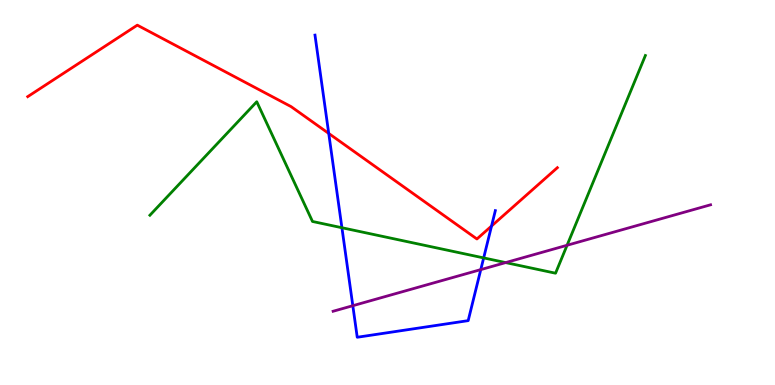[{'lines': ['blue', 'red'], 'intersections': [{'x': 4.24, 'y': 6.53}, {'x': 6.34, 'y': 4.13}]}, {'lines': ['green', 'red'], 'intersections': []}, {'lines': ['purple', 'red'], 'intersections': []}, {'lines': ['blue', 'green'], 'intersections': [{'x': 4.41, 'y': 4.08}, {'x': 6.24, 'y': 3.3}]}, {'lines': ['blue', 'purple'], 'intersections': [{'x': 4.55, 'y': 2.06}, {'x': 6.2, 'y': 3.0}]}, {'lines': ['green', 'purple'], 'intersections': [{'x': 6.52, 'y': 3.18}, {'x': 7.32, 'y': 3.63}]}]